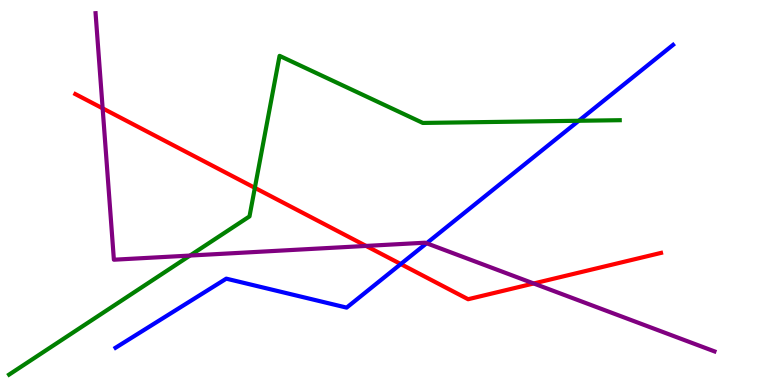[{'lines': ['blue', 'red'], 'intersections': [{'x': 5.17, 'y': 3.14}]}, {'lines': ['green', 'red'], 'intersections': [{'x': 3.29, 'y': 5.12}]}, {'lines': ['purple', 'red'], 'intersections': [{'x': 1.32, 'y': 7.19}, {'x': 4.72, 'y': 3.61}, {'x': 6.89, 'y': 2.64}]}, {'lines': ['blue', 'green'], 'intersections': [{'x': 7.47, 'y': 6.86}]}, {'lines': ['blue', 'purple'], 'intersections': [{'x': 5.5, 'y': 3.68}]}, {'lines': ['green', 'purple'], 'intersections': [{'x': 2.45, 'y': 3.36}]}]